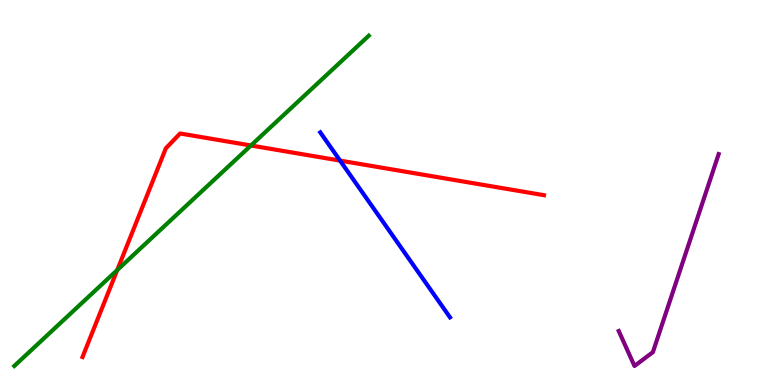[{'lines': ['blue', 'red'], 'intersections': [{'x': 4.39, 'y': 5.83}]}, {'lines': ['green', 'red'], 'intersections': [{'x': 1.51, 'y': 2.99}, {'x': 3.24, 'y': 6.22}]}, {'lines': ['purple', 'red'], 'intersections': []}, {'lines': ['blue', 'green'], 'intersections': []}, {'lines': ['blue', 'purple'], 'intersections': []}, {'lines': ['green', 'purple'], 'intersections': []}]